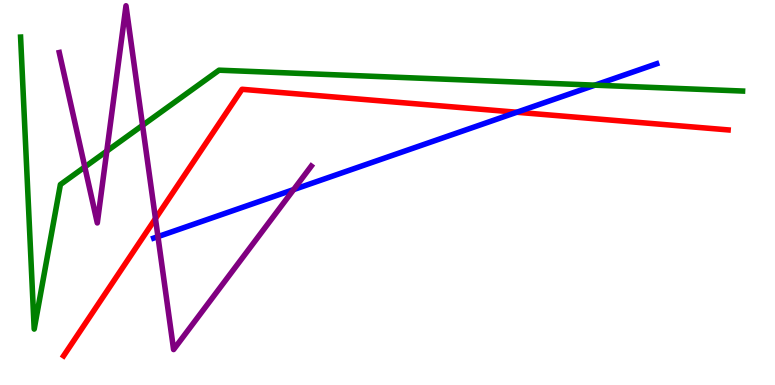[{'lines': ['blue', 'red'], 'intersections': [{'x': 6.67, 'y': 7.08}]}, {'lines': ['green', 'red'], 'intersections': []}, {'lines': ['purple', 'red'], 'intersections': [{'x': 2.01, 'y': 4.32}]}, {'lines': ['blue', 'green'], 'intersections': [{'x': 7.68, 'y': 7.79}]}, {'lines': ['blue', 'purple'], 'intersections': [{'x': 2.04, 'y': 3.85}, {'x': 3.79, 'y': 5.08}]}, {'lines': ['green', 'purple'], 'intersections': [{'x': 1.09, 'y': 5.66}, {'x': 1.38, 'y': 6.08}, {'x': 1.84, 'y': 6.74}]}]